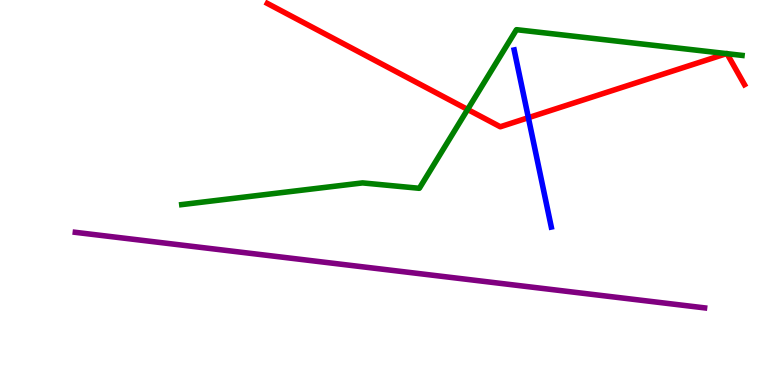[{'lines': ['blue', 'red'], 'intersections': [{'x': 6.82, 'y': 6.94}]}, {'lines': ['green', 'red'], 'intersections': [{'x': 6.03, 'y': 7.16}, {'x': 9.37, 'y': 8.61}, {'x': 9.38, 'y': 8.61}]}, {'lines': ['purple', 'red'], 'intersections': []}, {'lines': ['blue', 'green'], 'intersections': []}, {'lines': ['blue', 'purple'], 'intersections': []}, {'lines': ['green', 'purple'], 'intersections': []}]